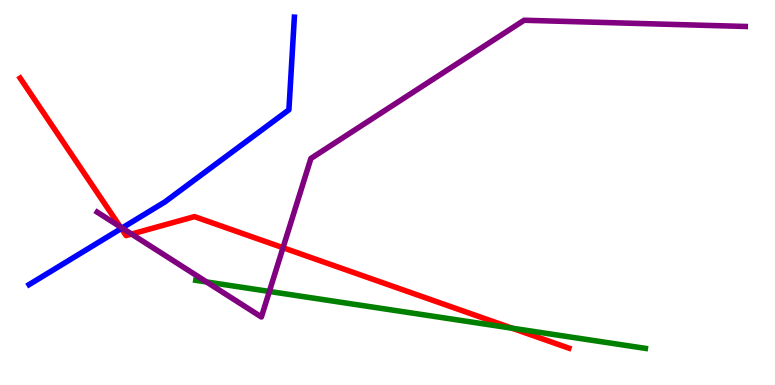[{'lines': ['blue', 'red'], 'intersections': [{'x': 1.57, 'y': 4.07}]}, {'lines': ['green', 'red'], 'intersections': [{'x': 6.61, 'y': 1.48}]}, {'lines': ['purple', 'red'], 'intersections': [{'x': 1.55, 'y': 4.11}, {'x': 1.7, 'y': 3.92}, {'x': 3.65, 'y': 3.57}]}, {'lines': ['blue', 'green'], 'intersections': []}, {'lines': ['blue', 'purple'], 'intersections': [{'x': 1.58, 'y': 4.08}]}, {'lines': ['green', 'purple'], 'intersections': [{'x': 2.67, 'y': 2.68}, {'x': 3.48, 'y': 2.43}]}]